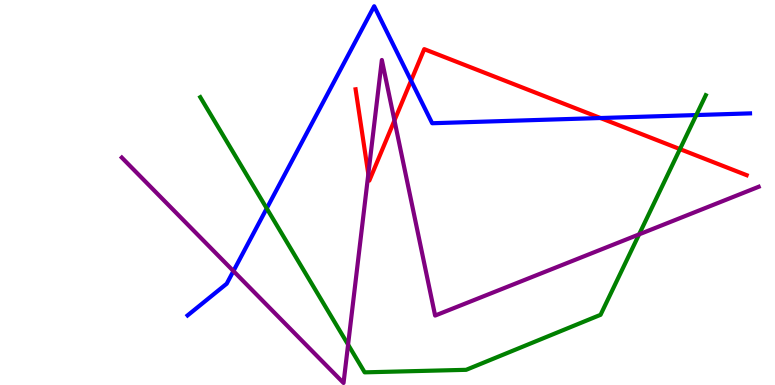[{'lines': ['blue', 'red'], 'intersections': [{'x': 5.3, 'y': 7.9}, {'x': 7.75, 'y': 6.93}]}, {'lines': ['green', 'red'], 'intersections': [{'x': 8.77, 'y': 6.13}]}, {'lines': ['purple', 'red'], 'intersections': [{'x': 4.75, 'y': 5.48}, {'x': 5.09, 'y': 6.87}]}, {'lines': ['blue', 'green'], 'intersections': [{'x': 3.44, 'y': 4.59}, {'x': 8.98, 'y': 7.01}]}, {'lines': ['blue', 'purple'], 'intersections': [{'x': 3.01, 'y': 2.96}]}, {'lines': ['green', 'purple'], 'intersections': [{'x': 4.49, 'y': 1.05}, {'x': 8.25, 'y': 3.91}]}]